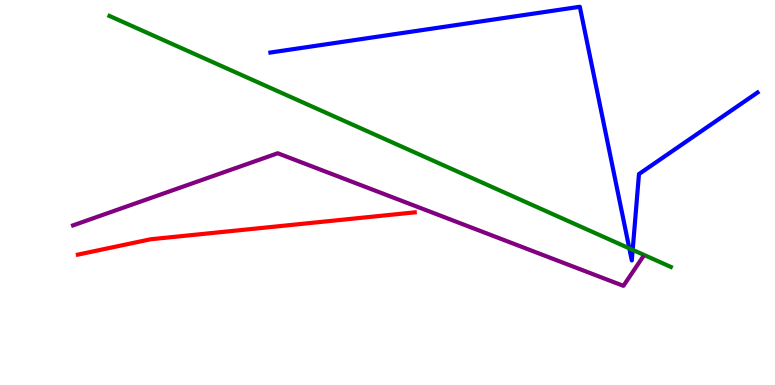[{'lines': ['blue', 'red'], 'intersections': []}, {'lines': ['green', 'red'], 'intersections': []}, {'lines': ['purple', 'red'], 'intersections': []}, {'lines': ['blue', 'green'], 'intersections': [{'x': 8.12, 'y': 3.55}, {'x': 8.16, 'y': 3.51}]}, {'lines': ['blue', 'purple'], 'intersections': []}, {'lines': ['green', 'purple'], 'intersections': []}]